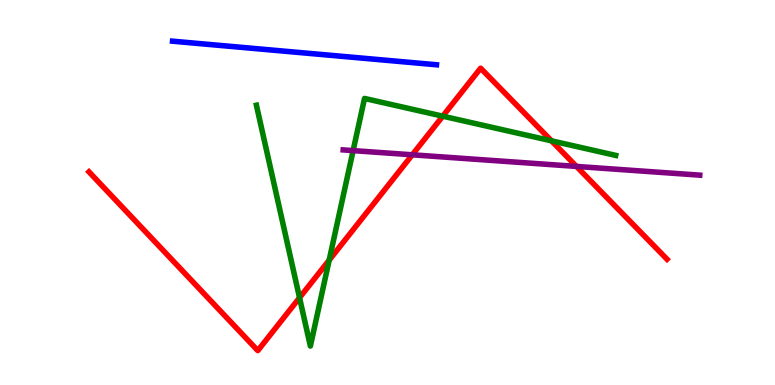[{'lines': ['blue', 'red'], 'intersections': []}, {'lines': ['green', 'red'], 'intersections': [{'x': 3.87, 'y': 2.27}, {'x': 4.25, 'y': 3.24}, {'x': 5.71, 'y': 6.98}, {'x': 7.12, 'y': 6.34}]}, {'lines': ['purple', 'red'], 'intersections': [{'x': 5.32, 'y': 5.98}, {'x': 7.44, 'y': 5.68}]}, {'lines': ['blue', 'green'], 'intersections': []}, {'lines': ['blue', 'purple'], 'intersections': []}, {'lines': ['green', 'purple'], 'intersections': [{'x': 4.56, 'y': 6.09}]}]